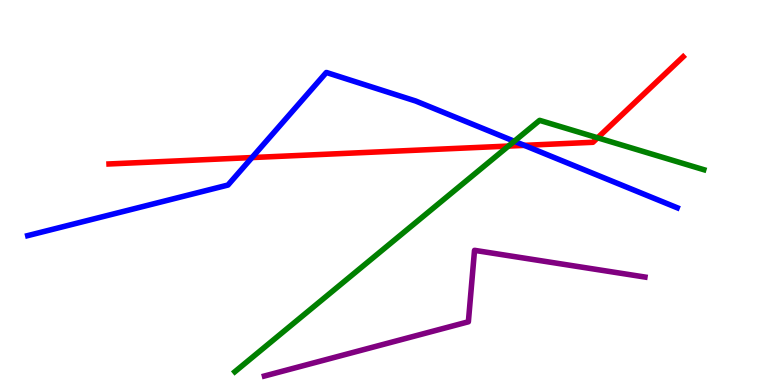[{'lines': ['blue', 'red'], 'intersections': [{'x': 3.25, 'y': 5.91}, {'x': 6.77, 'y': 6.22}]}, {'lines': ['green', 'red'], 'intersections': [{'x': 6.56, 'y': 6.21}, {'x': 7.71, 'y': 6.42}]}, {'lines': ['purple', 'red'], 'intersections': []}, {'lines': ['blue', 'green'], 'intersections': [{'x': 6.64, 'y': 6.33}]}, {'lines': ['blue', 'purple'], 'intersections': []}, {'lines': ['green', 'purple'], 'intersections': []}]